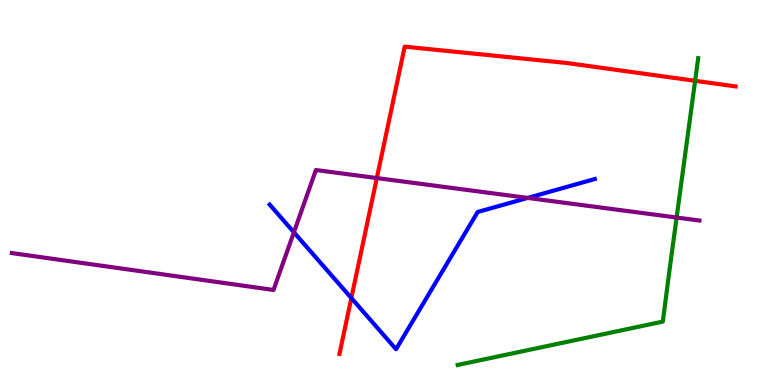[{'lines': ['blue', 'red'], 'intersections': [{'x': 4.53, 'y': 2.26}]}, {'lines': ['green', 'red'], 'intersections': [{'x': 8.97, 'y': 7.9}]}, {'lines': ['purple', 'red'], 'intersections': [{'x': 4.86, 'y': 5.38}]}, {'lines': ['blue', 'green'], 'intersections': []}, {'lines': ['blue', 'purple'], 'intersections': [{'x': 3.79, 'y': 3.97}, {'x': 6.81, 'y': 4.86}]}, {'lines': ['green', 'purple'], 'intersections': [{'x': 8.73, 'y': 4.35}]}]